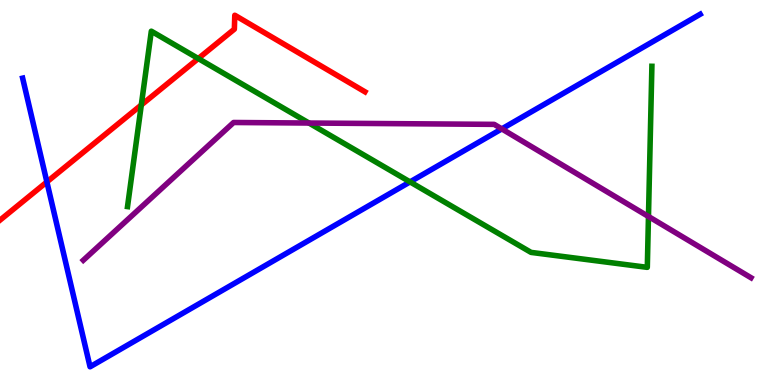[{'lines': ['blue', 'red'], 'intersections': [{'x': 0.605, 'y': 5.27}]}, {'lines': ['green', 'red'], 'intersections': [{'x': 1.82, 'y': 7.27}, {'x': 2.56, 'y': 8.48}]}, {'lines': ['purple', 'red'], 'intersections': []}, {'lines': ['blue', 'green'], 'intersections': [{'x': 5.29, 'y': 5.28}]}, {'lines': ['blue', 'purple'], 'intersections': [{'x': 6.47, 'y': 6.65}]}, {'lines': ['green', 'purple'], 'intersections': [{'x': 3.99, 'y': 6.8}, {'x': 8.37, 'y': 4.38}]}]